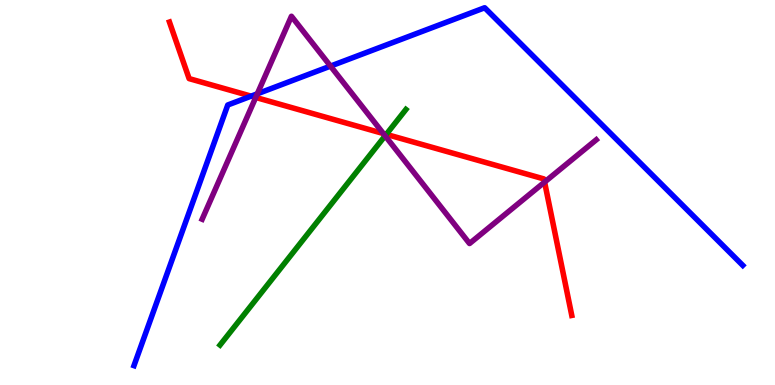[{'lines': ['blue', 'red'], 'intersections': [{'x': 3.24, 'y': 7.5}]}, {'lines': ['green', 'red'], 'intersections': [{'x': 4.98, 'y': 6.51}]}, {'lines': ['purple', 'red'], 'intersections': [{'x': 3.3, 'y': 7.47}, {'x': 4.95, 'y': 6.53}, {'x': 7.03, 'y': 5.27}]}, {'lines': ['blue', 'green'], 'intersections': []}, {'lines': ['blue', 'purple'], 'intersections': [{'x': 3.32, 'y': 7.56}, {'x': 4.26, 'y': 8.28}]}, {'lines': ['green', 'purple'], 'intersections': [{'x': 4.97, 'y': 6.47}]}]